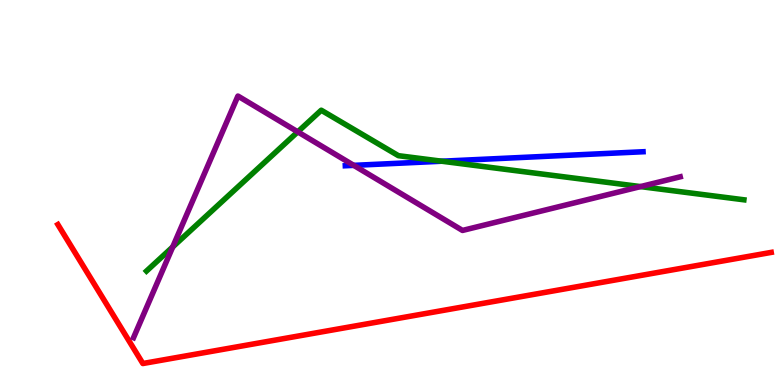[{'lines': ['blue', 'red'], 'intersections': []}, {'lines': ['green', 'red'], 'intersections': []}, {'lines': ['purple', 'red'], 'intersections': []}, {'lines': ['blue', 'green'], 'intersections': [{'x': 5.7, 'y': 5.81}]}, {'lines': ['blue', 'purple'], 'intersections': [{'x': 4.56, 'y': 5.7}]}, {'lines': ['green', 'purple'], 'intersections': [{'x': 2.23, 'y': 3.59}, {'x': 3.84, 'y': 6.58}, {'x': 8.26, 'y': 5.15}]}]